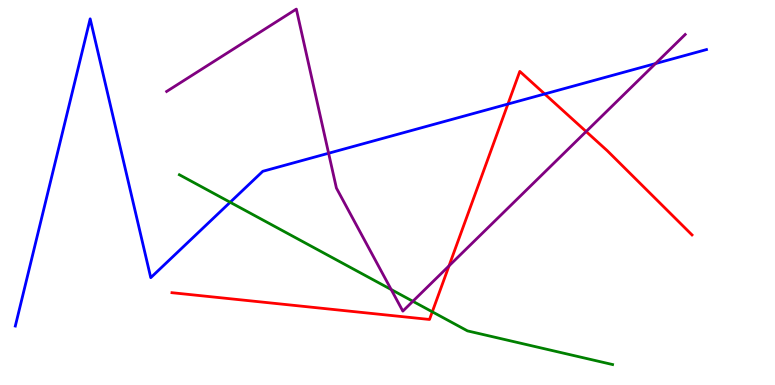[{'lines': ['blue', 'red'], 'intersections': [{'x': 6.55, 'y': 7.3}, {'x': 7.03, 'y': 7.56}]}, {'lines': ['green', 'red'], 'intersections': [{'x': 5.58, 'y': 1.9}]}, {'lines': ['purple', 'red'], 'intersections': [{'x': 5.79, 'y': 3.09}, {'x': 7.56, 'y': 6.58}]}, {'lines': ['blue', 'green'], 'intersections': [{'x': 2.97, 'y': 4.75}]}, {'lines': ['blue', 'purple'], 'intersections': [{'x': 4.24, 'y': 6.02}, {'x': 8.46, 'y': 8.35}]}, {'lines': ['green', 'purple'], 'intersections': [{'x': 5.05, 'y': 2.48}, {'x': 5.33, 'y': 2.17}]}]